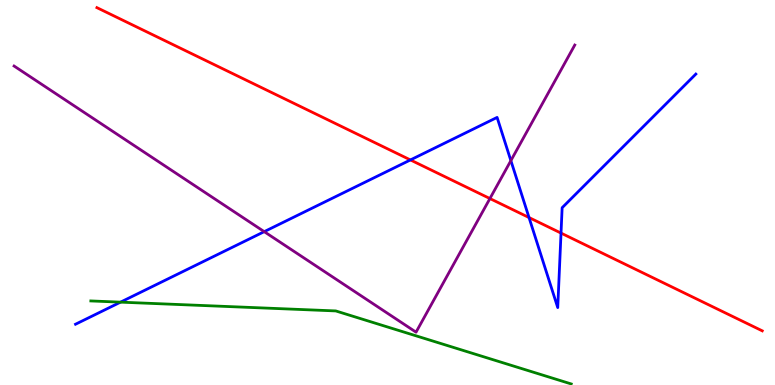[{'lines': ['blue', 'red'], 'intersections': [{'x': 5.3, 'y': 5.85}, {'x': 6.83, 'y': 4.35}, {'x': 7.24, 'y': 3.95}]}, {'lines': ['green', 'red'], 'intersections': []}, {'lines': ['purple', 'red'], 'intersections': [{'x': 6.32, 'y': 4.84}]}, {'lines': ['blue', 'green'], 'intersections': [{'x': 1.56, 'y': 2.15}]}, {'lines': ['blue', 'purple'], 'intersections': [{'x': 3.41, 'y': 3.98}, {'x': 6.59, 'y': 5.83}]}, {'lines': ['green', 'purple'], 'intersections': []}]